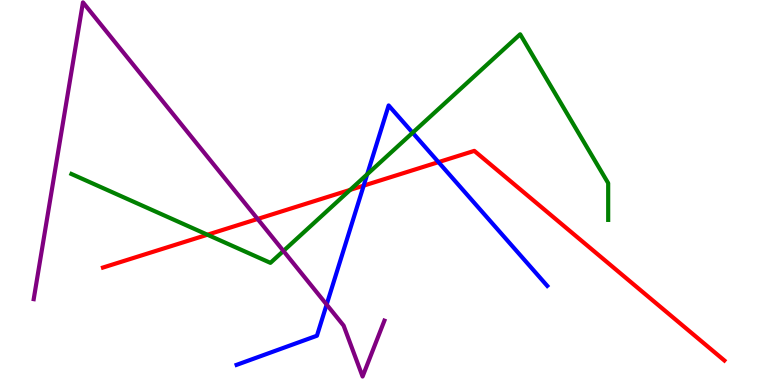[{'lines': ['blue', 'red'], 'intersections': [{'x': 4.69, 'y': 5.18}, {'x': 5.66, 'y': 5.79}]}, {'lines': ['green', 'red'], 'intersections': [{'x': 2.68, 'y': 3.9}, {'x': 4.52, 'y': 5.07}]}, {'lines': ['purple', 'red'], 'intersections': [{'x': 3.32, 'y': 4.31}]}, {'lines': ['blue', 'green'], 'intersections': [{'x': 4.74, 'y': 5.47}, {'x': 5.32, 'y': 6.55}]}, {'lines': ['blue', 'purple'], 'intersections': [{'x': 4.21, 'y': 2.09}]}, {'lines': ['green', 'purple'], 'intersections': [{'x': 3.66, 'y': 3.48}]}]